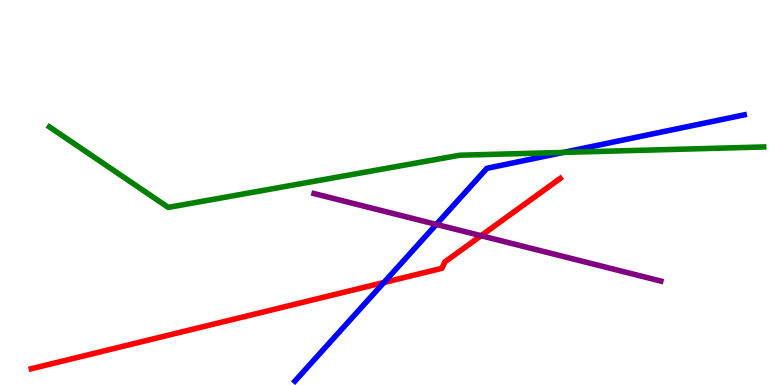[{'lines': ['blue', 'red'], 'intersections': [{'x': 4.95, 'y': 2.66}]}, {'lines': ['green', 'red'], 'intersections': []}, {'lines': ['purple', 'red'], 'intersections': [{'x': 6.21, 'y': 3.88}]}, {'lines': ['blue', 'green'], 'intersections': [{'x': 7.27, 'y': 6.04}]}, {'lines': ['blue', 'purple'], 'intersections': [{'x': 5.63, 'y': 4.17}]}, {'lines': ['green', 'purple'], 'intersections': []}]